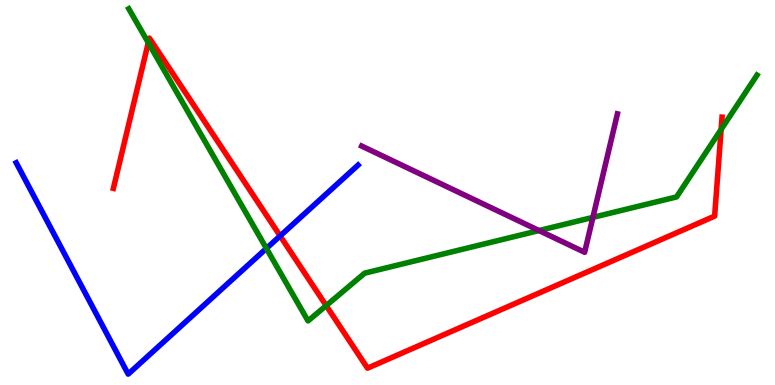[{'lines': ['blue', 'red'], 'intersections': [{'x': 3.61, 'y': 3.87}]}, {'lines': ['green', 'red'], 'intersections': [{'x': 1.91, 'y': 8.89}, {'x': 4.21, 'y': 2.06}, {'x': 9.3, 'y': 6.64}]}, {'lines': ['purple', 'red'], 'intersections': []}, {'lines': ['blue', 'green'], 'intersections': [{'x': 3.44, 'y': 3.55}]}, {'lines': ['blue', 'purple'], 'intersections': []}, {'lines': ['green', 'purple'], 'intersections': [{'x': 6.96, 'y': 4.01}, {'x': 7.65, 'y': 4.35}]}]